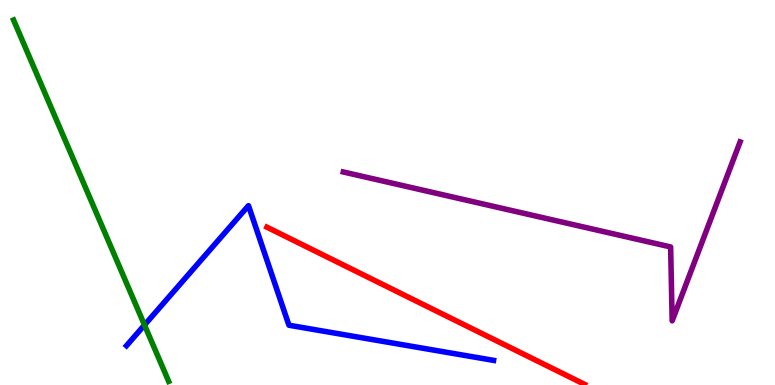[{'lines': ['blue', 'red'], 'intersections': []}, {'lines': ['green', 'red'], 'intersections': []}, {'lines': ['purple', 'red'], 'intersections': []}, {'lines': ['blue', 'green'], 'intersections': [{'x': 1.86, 'y': 1.56}]}, {'lines': ['blue', 'purple'], 'intersections': []}, {'lines': ['green', 'purple'], 'intersections': []}]